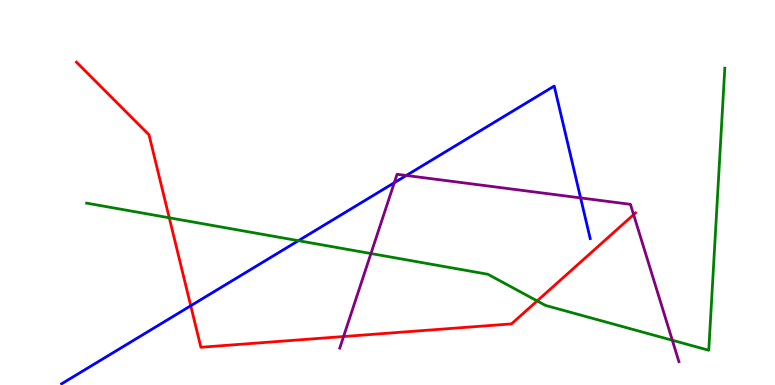[{'lines': ['blue', 'red'], 'intersections': [{'x': 2.46, 'y': 2.06}]}, {'lines': ['green', 'red'], 'intersections': [{'x': 2.18, 'y': 4.34}, {'x': 6.93, 'y': 2.18}]}, {'lines': ['purple', 'red'], 'intersections': [{'x': 4.43, 'y': 1.26}, {'x': 8.18, 'y': 4.42}]}, {'lines': ['blue', 'green'], 'intersections': [{'x': 3.85, 'y': 3.75}]}, {'lines': ['blue', 'purple'], 'intersections': [{'x': 5.09, 'y': 5.25}, {'x': 5.24, 'y': 5.44}, {'x': 7.49, 'y': 4.86}]}, {'lines': ['green', 'purple'], 'intersections': [{'x': 4.79, 'y': 3.41}, {'x': 8.68, 'y': 1.16}]}]